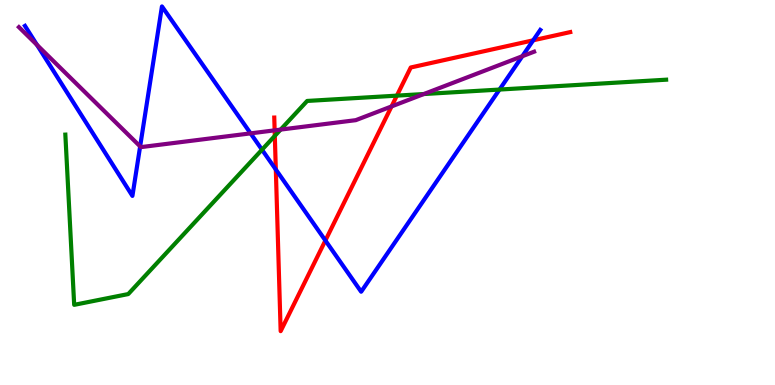[{'lines': ['blue', 'red'], 'intersections': [{'x': 3.56, 'y': 5.6}, {'x': 4.2, 'y': 3.75}, {'x': 6.88, 'y': 8.95}]}, {'lines': ['green', 'red'], 'intersections': [{'x': 3.55, 'y': 6.47}, {'x': 5.12, 'y': 7.52}]}, {'lines': ['purple', 'red'], 'intersections': [{'x': 3.54, 'y': 6.61}, {'x': 5.05, 'y': 7.24}]}, {'lines': ['blue', 'green'], 'intersections': [{'x': 3.38, 'y': 6.11}, {'x': 6.45, 'y': 7.67}]}, {'lines': ['blue', 'purple'], 'intersections': [{'x': 0.478, 'y': 8.83}, {'x': 1.81, 'y': 6.2}, {'x': 3.23, 'y': 6.54}, {'x': 6.74, 'y': 8.54}]}, {'lines': ['green', 'purple'], 'intersections': [{'x': 3.62, 'y': 6.63}, {'x': 5.47, 'y': 7.56}]}]